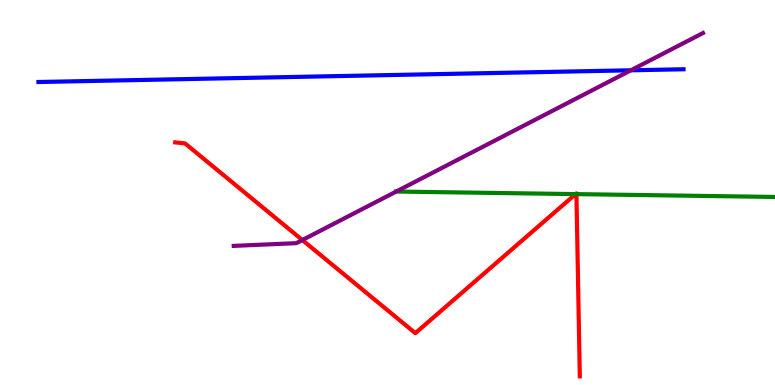[{'lines': ['blue', 'red'], 'intersections': []}, {'lines': ['green', 'red'], 'intersections': [{'x': 7.43, 'y': 4.96}, {'x': 7.44, 'y': 4.96}]}, {'lines': ['purple', 'red'], 'intersections': [{'x': 3.9, 'y': 3.77}]}, {'lines': ['blue', 'green'], 'intersections': []}, {'lines': ['blue', 'purple'], 'intersections': [{'x': 8.14, 'y': 8.17}]}, {'lines': ['green', 'purple'], 'intersections': [{'x': 5.11, 'y': 5.02}]}]